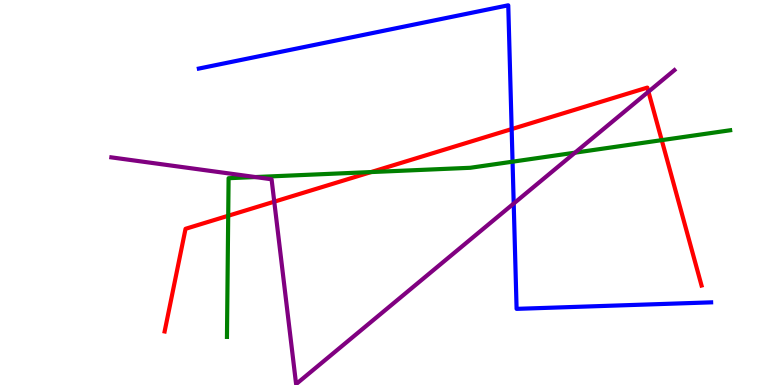[{'lines': ['blue', 'red'], 'intersections': [{'x': 6.6, 'y': 6.65}]}, {'lines': ['green', 'red'], 'intersections': [{'x': 2.94, 'y': 4.4}, {'x': 4.79, 'y': 5.53}, {'x': 8.54, 'y': 6.36}]}, {'lines': ['purple', 'red'], 'intersections': [{'x': 3.54, 'y': 4.76}, {'x': 8.37, 'y': 7.62}]}, {'lines': ['blue', 'green'], 'intersections': [{'x': 6.61, 'y': 5.8}]}, {'lines': ['blue', 'purple'], 'intersections': [{'x': 6.63, 'y': 4.71}]}, {'lines': ['green', 'purple'], 'intersections': [{'x': 3.29, 'y': 5.4}, {'x': 7.42, 'y': 6.03}]}]